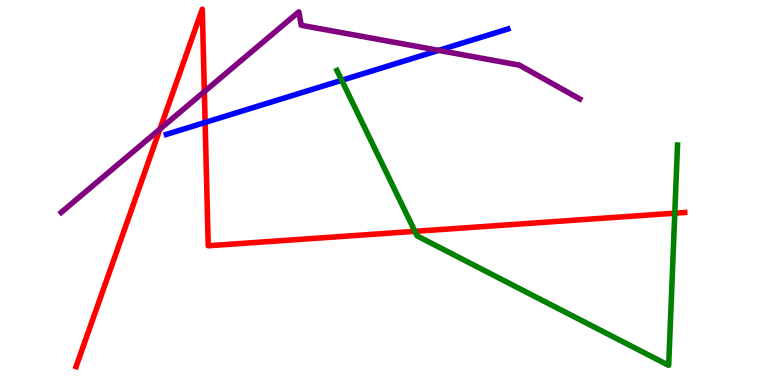[{'lines': ['blue', 'red'], 'intersections': [{'x': 2.65, 'y': 6.82}]}, {'lines': ['green', 'red'], 'intersections': [{'x': 5.35, 'y': 3.99}, {'x': 8.71, 'y': 4.46}]}, {'lines': ['purple', 'red'], 'intersections': [{'x': 2.06, 'y': 6.65}, {'x': 2.64, 'y': 7.62}]}, {'lines': ['blue', 'green'], 'intersections': [{'x': 4.41, 'y': 7.91}]}, {'lines': ['blue', 'purple'], 'intersections': [{'x': 5.66, 'y': 8.69}]}, {'lines': ['green', 'purple'], 'intersections': []}]